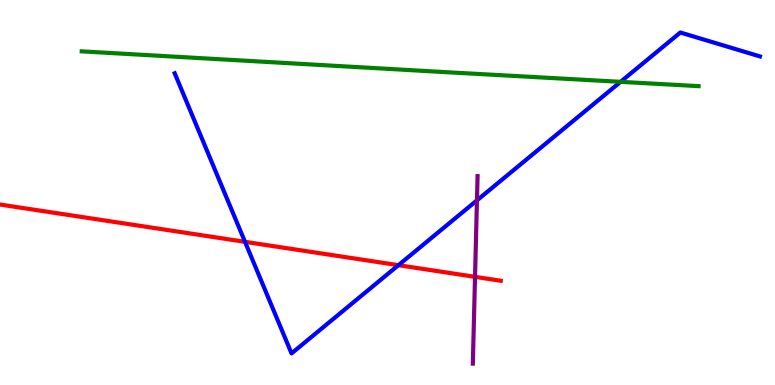[{'lines': ['blue', 'red'], 'intersections': [{'x': 3.16, 'y': 3.72}, {'x': 5.14, 'y': 3.11}]}, {'lines': ['green', 'red'], 'intersections': []}, {'lines': ['purple', 'red'], 'intersections': [{'x': 6.13, 'y': 2.81}]}, {'lines': ['blue', 'green'], 'intersections': [{'x': 8.01, 'y': 7.87}]}, {'lines': ['blue', 'purple'], 'intersections': [{'x': 6.15, 'y': 4.8}]}, {'lines': ['green', 'purple'], 'intersections': []}]